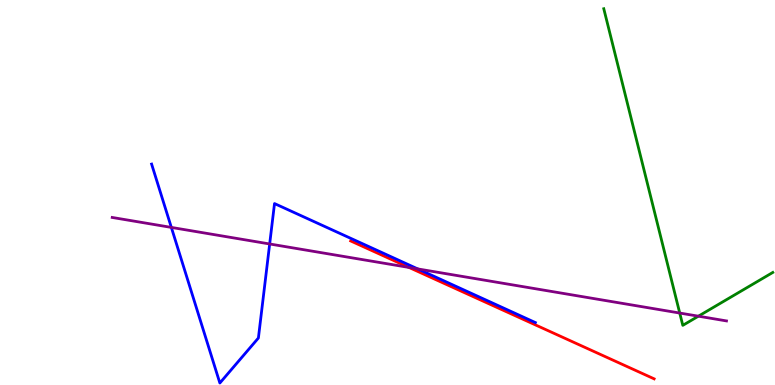[{'lines': ['blue', 'red'], 'intersections': []}, {'lines': ['green', 'red'], 'intersections': []}, {'lines': ['purple', 'red'], 'intersections': [{'x': 5.28, 'y': 3.05}]}, {'lines': ['blue', 'green'], 'intersections': []}, {'lines': ['blue', 'purple'], 'intersections': [{'x': 2.21, 'y': 4.09}, {'x': 3.48, 'y': 3.66}, {'x': 5.39, 'y': 3.02}]}, {'lines': ['green', 'purple'], 'intersections': [{'x': 8.77, 'y': 1.87}, {'x': 9.01, 'y': 1.79}]}]